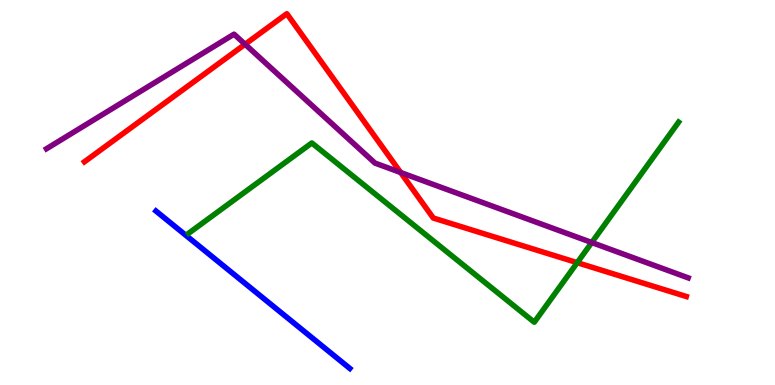[{'lines': ['blue', 'red'], 'intersections': []}, {'lines': ['green', 'red'], 'intersections': [{'x': 7.45, 'y': 3.18}]}, {'lines': ['purple', 'red'], 'intersections': [{'x': 3.16, 'y': 8.85}, {'x': 5.17, 'y': 5.52}]}, {'lines': ['blue', 'green'], 'intersections': []}, {'lines': ['blue', 'purple'], 'intersections': []}, {'lines': ['green', 'purple'], 'intersections': [{'x': 7.64, 'y': 3.7}]}]